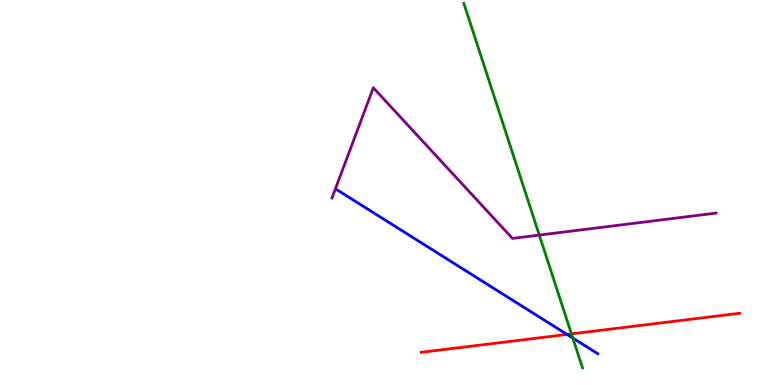[{'lines': ['blue', 'red'], 'intersections': [{'x': 7.32, 'y': 1.31}]}, {'lines': ['green', 'red'], 'intersections': [{'x': 7.37, 'y': 1.33}]}, {'lines': ['purple', 'red'], 'intersections': []}, {'lines': ['blue', 'green'], 'intersections': [{'x': 7.39, 'y': 1.22}]}, {'lines': ['blue', 'purple'], 'intersections': []}, {'lines': ['green', 'purple'], 'intersections': [{'x': 6.96, 'y': 3.89}]}]